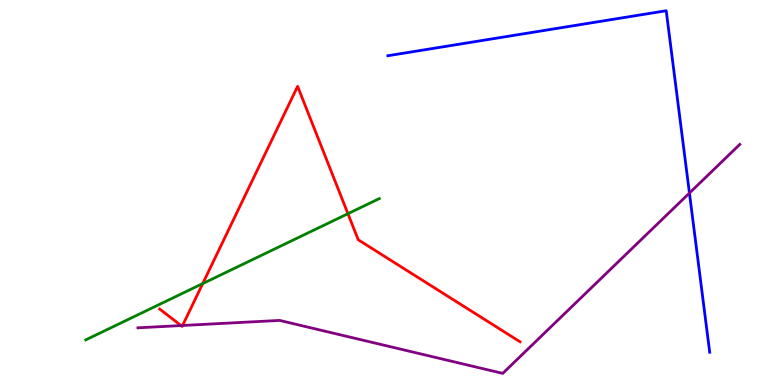[{'lines': ['blue', 'red'], 'intersections': []}, {'lines': ['green', 'red'], 'intersections': [{'x': 2.62, 'y': 2.63}, {'x': 4.49, 'y': 4.45}]}, {'lines': ['purple', 'red'], 'intersections': [{'x': 2.34, 'y': 1.54}, {'x': 2.36, 'y': 1.55}]}, {'lines': ['blue', 'green'], 'intersections': []}, {'lines': ['blue', 'purple'], 'intersections': [{'x': 8.9, 'y': 4.99}]}, {'lines': ['green', 'purple'], 'intersections': []}]